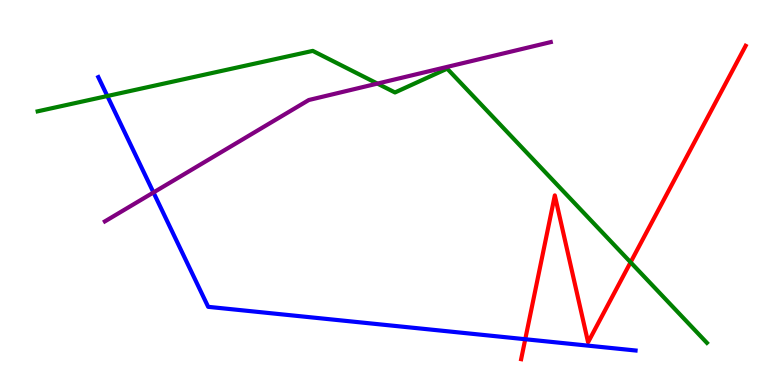[{'lines': ['blue', 'red'], 'intersections': [{'x': 6.78, 'y': 1.19}]}, {'lines': ['green', 'red'], 'intersections': [{'x': 8.14, 'y': 3.19}]}, {'lines': ['purple', 'red'], 'intersections': []}, {'lines': ['blue', 'green'], 'intersections': [{'x': 1.39, 'y': 7.51}]}, {'lines': ['blue', 'purple'], 'intersections': [{'x': 1.98, 'y': 5.0}]}, {'lines': ['green', 'purple'], 'intersections': [{'x': 4.87, 'y': 7.83}]}]